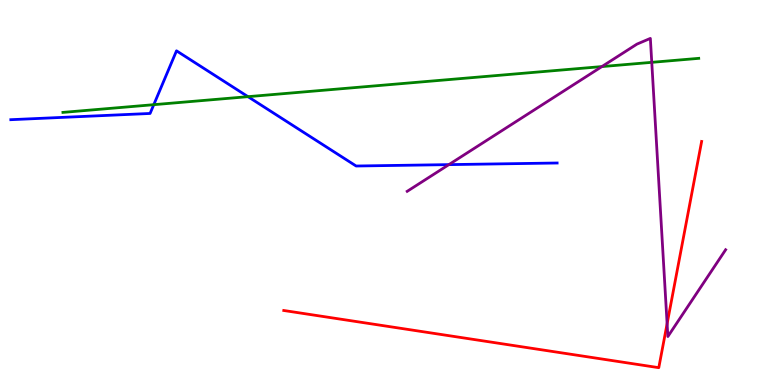[{'lines': ['blue', 'red'], 'intersections': []}, {'lines': ['green', 'red'], 'intersections': []}, {'lines': ['purple', 'red'], 'intersections': [{'x': 8.61, 'y': 1.59}]}, {'lines': ['blue', 'green'], 'intersections': [{'x': 1.98, 'y': 7.28}, {'x': 3.2, 'y': 7.49}]}, {'lines': ['blue', 'purple'], 'intersections': [{'x': 5.79, 'y': 5.72}]}, {'lines': ['green', 'purple'], 'intersections': [{'x': 7.77, 'y': 8.27}, {'x': 8.41, 'y': 8.38}]}]